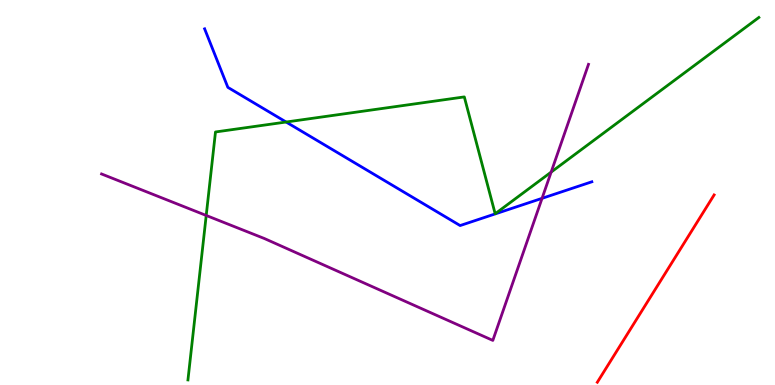[{'lines': ['blue', 'red'], 'intersections': []}, {'lines': ['green', 'red'], 'intersections': []}, {'lines': ['purple', 'red'], 'intersections': []}, {'lines': ['blue', 'green'], 'intersections': [{'x': 3.69, 'y': 6.83}]}, {'lines': ['blue', 'purple'], 'intersections': [{'x': 6.99, 'y': 4.85}]}, {'lines': ['green', 'purple'], 'intersections': [{'x': 2.66, 'y': 4.4}, {'x': 7.11, 'y': 5.53}]}]